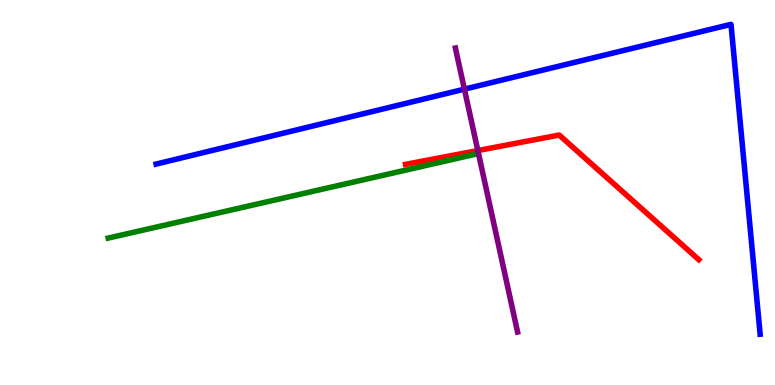[{'lines': ['blue', 'red'], 'intersections': []}, {'lines': ['green', 'red'], 'intersections': []}, {'lines': ['purple', 'red'], 'intersections': [{'x': 6.17, 'y': 6.09}]}, {'lines': ['blue', 'green'], 'intersections': []}, {'lines': ['blue', 'purple'], 'intersections': [{'x': 5.99, 'y': 7.68}]}, {'lines': ['green', 'purple'], 'intersections': []}]